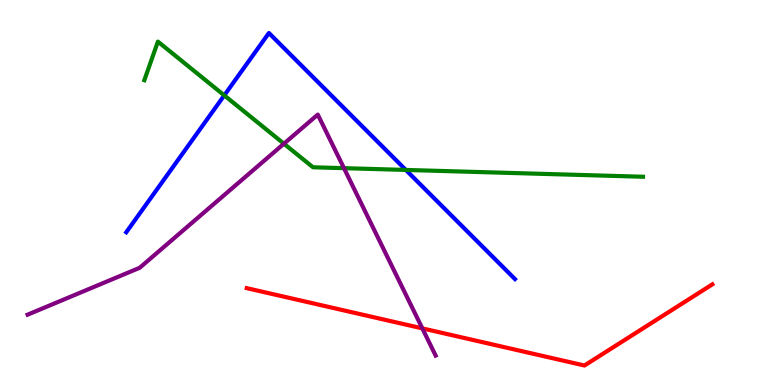[{'lines': ['blue', 'red'], 'intersections': []}, {'lines': ['green', 'red'], 'intersections': []}, {'lines': ['purple', 'red'], 'intersections': [{'x': 5.45, 'y': 1.47}]}, {'lines': ['blue', 'green'], 'intersections': [{'x': 2.89, 'y': 7.52}, {'x': 5.24, 'y': 5.59}]}, {'lines': ['blue', 'purple'], 'intersections': []}, {'lines': ['green', 'purple'], 'intersections': [{'x': 3.66, 'y': 6.27}, {'x': 4.44, 'y': 5.63}]}]